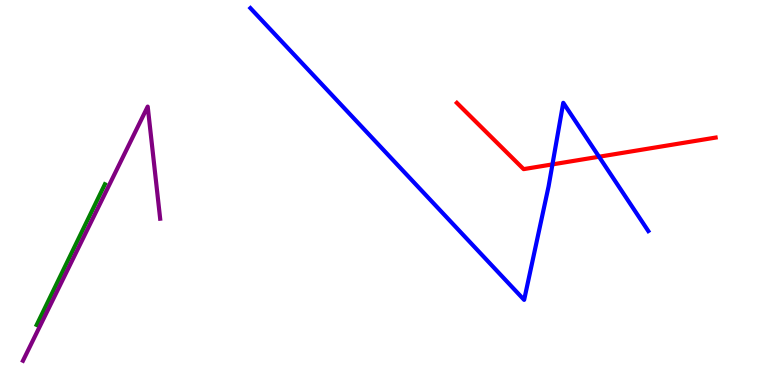[{'lines': ['blue', 'red'], 'intersections': [{'x': 7.13, 'y': 5.73}, {'x': 7.73, 'y': 5.93}]}, {'lines': ['green', 'red'], 'intersections': []}, {'lines': ['purple', 'red'], 'intersections': []}, {'lines': ['blue', 'green'], 'intersections': []}, {'lines': ['blue', 'purple'], 'intersections': []}, {'lines': ['green', 'purple'], 'intersections': []}]